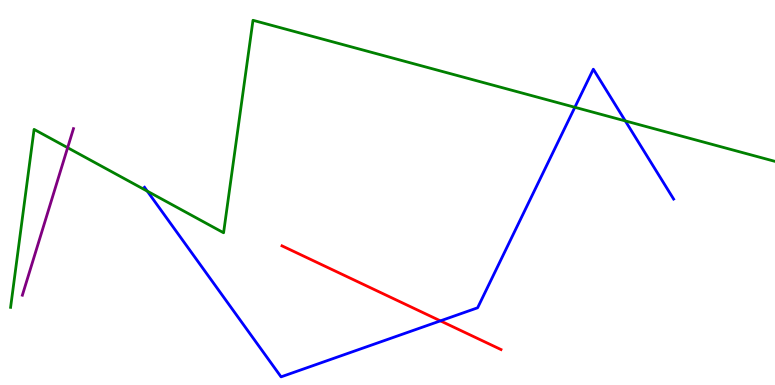[{'lines': ['blue', 'red'], 'intersections': [{'x': 5.68, 'y': 1.67}]}, {'lines': ['green', 'red'], 'intersections': []}, {'lines': ['purple', 'red'], 'intersections': []}, {'lines': ['blue', 'green'], 'intersections': [{'x': 1.9, 'y': 5.04}, {'x': 7.42, 'y': 7.21}, {'x': 8.07, 'y': 6.86}]}, {'lines': ['blue', 'purple'], 'intersections': []}, {'lines': ['green', 'purple'], 'intersections': [{'x': 0.873, 'y': 6.16}]}]